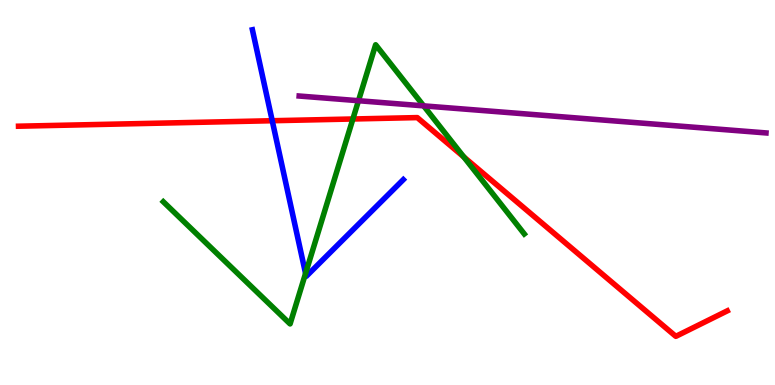[{'lines': ['blue', 'red'], 'intersections': [{'x': 3.51, 'y': 6.86}]}, {'lines': ['green', 'red'], 'intersections': [{'x': 4.55, 'y': 6.91}, {'x': 5.98, 'y': 5.92}]}, {'lines': ['purple', 'red'], 'intersections': []}, {'lines': ['blue', 'green'], 'intersections': [{'x': 3.94, 'y': 2.9}]}, {'lines': ['blue', 'purple'], 'intersections': []}, {'lines': ['green', 'purple'], 'intersections': [{'x': 4.63, 'y': 7.38}, {'x': 5.47, 'y': 7.25}]}]